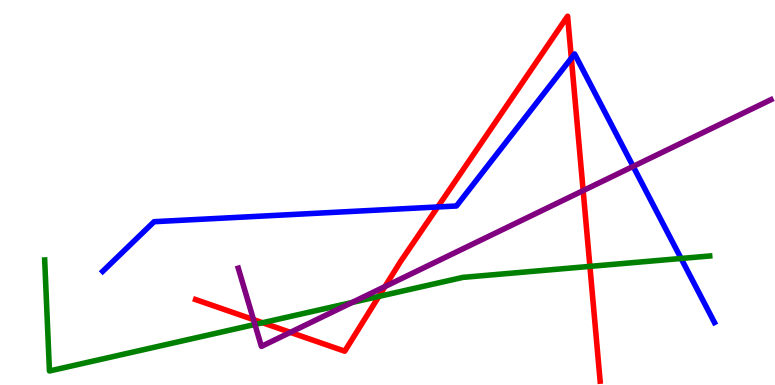[{'lines': ['blue', 'red'], 'intersections': [{'x': 5.65, 'y': 4.62}, {'x': 7.37, 'y': 8.49}]}, {'lines': ['green', 'red'], 'intersections': [{'x': 3.39, 'y': 1.62}, {'x': 4.89, 'y': 2.3}, {'x': 7.61, 'y': 3.08}]}, {'lines': ['purple', 'red'], 'intersections': [{'x': 3.27, 'y': 1.7}, {'x': 3.75, 'y': 1.37}, {'x': 4.97, 'y': 2.56}, {'x': 7.52, 'y': 5.05}]}, {'lines': ['blue', 'green'], 'intersections': [{'x': 8.79, 'y': 3.29}]}, {'lines': ['blue', 'purple'], 'intersections': [{'x': 8.17, 'y': 5.68}]}, {'lines': ['green', 'purple'], 'intersections': [{'x': 3.29, 'y': 1.57}, {'x': 4.54, 'y': 2.14}]}]